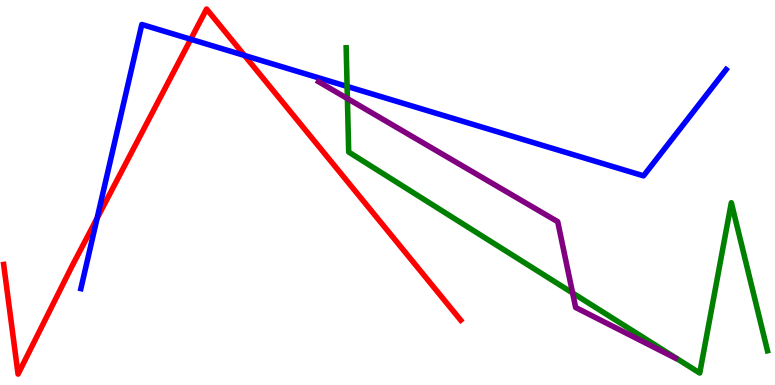[{'lines': ['blue', 'red'], 'intersections': [{'x': 1.25, 'y': 4.33}, {'x': 2.46, 'y': 8.98}, {'x': 3.15, 'y': 8.56}]}, {'lines': ['green', 'red'], 'intersections': []}, {'lines': ['purple', 'red'], 'intersections': []}, {'lines': ['blue', 'green'], 'intersections': [{'x': 4.48, 'y': 7.76}]}, {'lines': ['blue', 'purple'], 'intersections': []}, {'lines': ['green', 'purple'], 'intersections': [{'x': 4.48, 'y': 7.44}, {'x': 7.39, 'y': 2.39}]}]